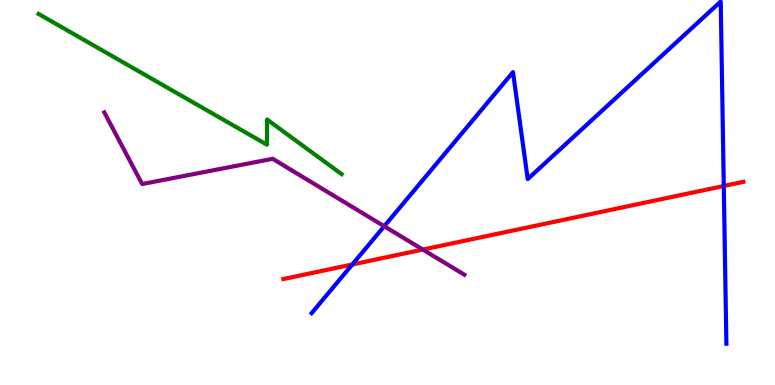[{'lines': ['blue', 'red'], 'intersections': [{'x': 4.55, 'y': 3.13}, {'x': 9.34, 'y': 5.17}]}, {'lines': ['green', 'red'], 'intersections': []}, {'lines': ['purple', 'red'], 'intersections': [{'x': 5.46, 'y': 3.52}]}, {'lines': ['blue', 'green'], 'intersections': []}, {'lines': ['blue', 'purple'], 'intersections': [{'x': 4.96, 'y': 4.12}]}, {'lines': ['green', 'purple'], 'intersections': []}]